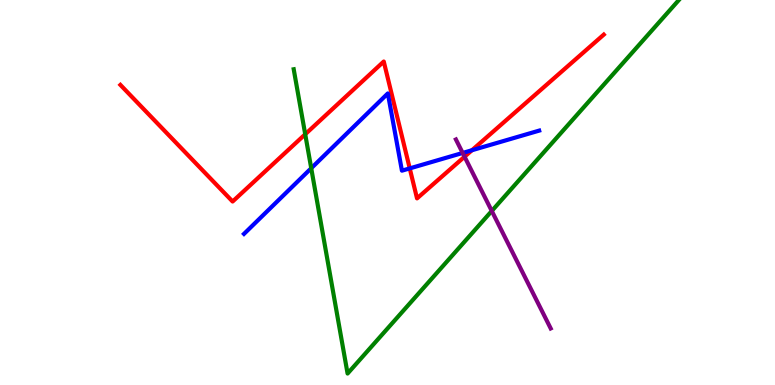[{'lines': ['blue', 'red'], 'intersections': [{'x': 5.29, 'y': 5.63}, {'x': 6.09, 'y': 6.1}]}, {'lines': ['green', 'red'], 'intersections': [{'x': 3.94, 'y': 6.51}]}, {'lines': ['purple', 'red'], 'intersections': [{'x': 5.99, 'y': 5.93}]}, {'lines': ['blue', 'green'], 'intersections': [{'x': 4.02, 'y': 5.63}]}, {'lines': ['blue', 'purple'], 'intersections': [{'x': 5.97, 'y': 6.03}]}, {'lines': ['green', 'purple'], 'intersections': [{'x': 6.35, 'y': 4.52}]}]